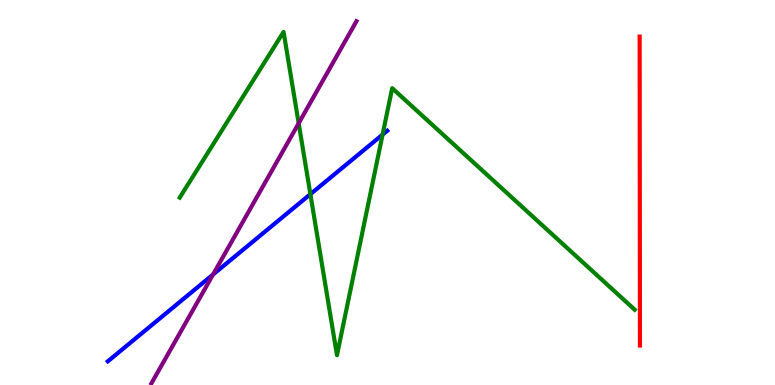[{'lines': ['blue', 'red'], 'intersections': []}, {'lines': ['green', 'red'], 'intersections': []}, {'lines': ['purple', 'red'], 'intersections': []}, {'lines': ['blue', 'green'], 'intersections': [{'x': 4.0, 'y': 4.96}, {'x': 4.94, 'y': 6.5}]}, {'lines': ['blue', 'purple'], 'intersections': [{'x': 2.75, 'y': 2.87}]}, {'lines': ['green', 'purple'], 'intersections': [{'x': 3.85, 'y': 6.8}]}]